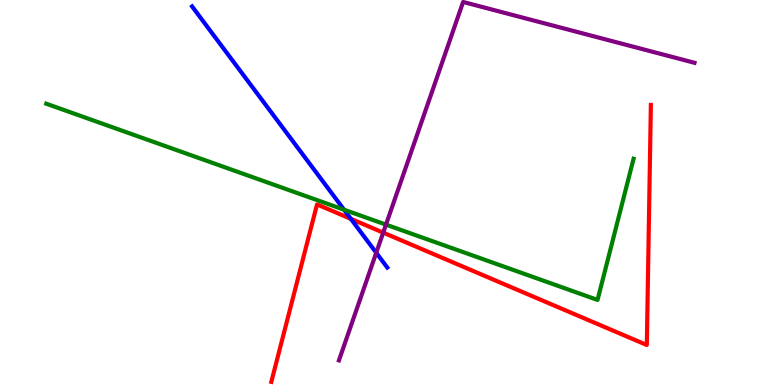[{'lines': ['blue', 'red'], 'intersections': [{'x': 4.53, 'y': 4.32}]}, {'lines': ['green', 'red'], 'intersections': []}, {'lines': ['purple', 'red'], 'intersections': [{'x': 4.94, 'y': 3.96}]}, {'lines': ['blue', 'green'], 'intersections': [{'x': 4.44, 'y': 4.55}]}, {'lines': ['blue', 'purple'], 'intersections': [{'x': 4.85, 'y': 3.43}]}, {'lines': ['green', 'purple'], 'intersections': [{'x': 4.98, 'y': 4.17}]}]